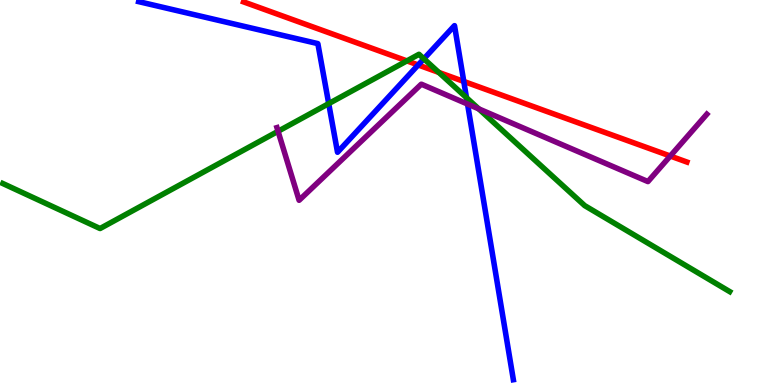[{'lines': ['blue', 'red'], 'intersections': [{'x': 5.4, 'y': 8.31}, {'x': 5.98, 'y': 7.88}]}, {'lines': ['green', 'red'], 'intersections': [{'x': 5.25, 'y': 8.42}, {'x': 5.66, 'y': 8.12}]}, {'lines': ['purple', 'red'], 'intersections': [{'x': 8.65, 'y': 5.95}]}, {'lines': ['blue', 'green'], 'intersections': [{'x': 4.24, 'y': 7.31}, {'x': 5.47, 'y': 8.47}, {'x': 6.02, 'y': 7.46}]}, {'lines': ['blue', 'purple'], 'intersections': [{'x': 6.03, 'y': 7.3}]}, {'lines': ['green', 'purple'], 'intersections': [{'x': 3.59, 'y': 6.59}, {'x': 6.18, 'y': 7.17}]}]